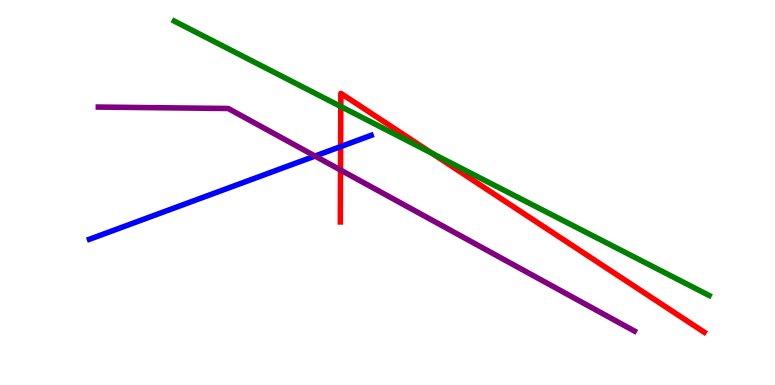[{'lines': ['blue', 'red'], 'intersections': [{'x': 4.4, 'y': 6.19}]}, {'lines': ['green', 'red'], 'intersections': [{'x': 4.4, 'y': 7.23}, {'x': 5.58, 'y': 6.02}]}, {'lines': ['purple', 'red'], 'intersections': [{'x': 4.39, 'y': 5.58}]}, {'lines': ['blue', 'green'], 'intersections': []}, {'lines': ['blue', 'purple'], 'intersections': [{'x': 4.06, 'y': 5.95}]}, {'lines': ['green', 'purple'], 'intersections': []}]